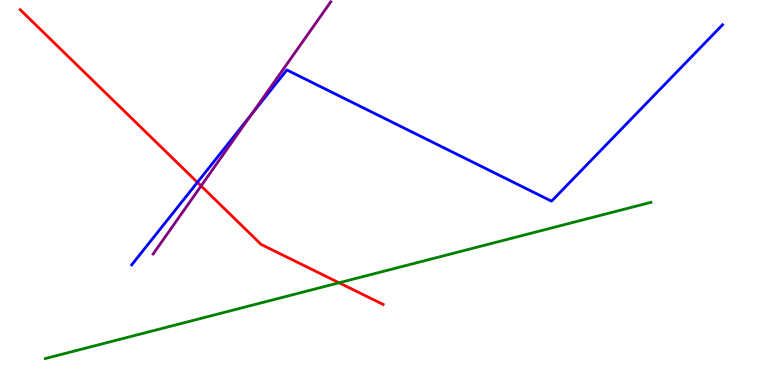[{'lines': ['blue', 'red'], 'intersections': [{'x': 2.55, 'y': 5.26}]}, {'lines': ['green', 'red'], 'intersections': [{'x': 4.38, 'y': 2.66}]}, {'lines': ['purple', 'red'], 'intersections': [{'x': 2.59, 'y': 5.17}]}, {'lines': ['blue', 'green'], 'intersections': []}, {'lines': ['blue', 'purple'], 'intersections': [{'x': 3.24, 'y': 7.02}]}, {'lines': ['green', 'purple'], 'intersections': []}]